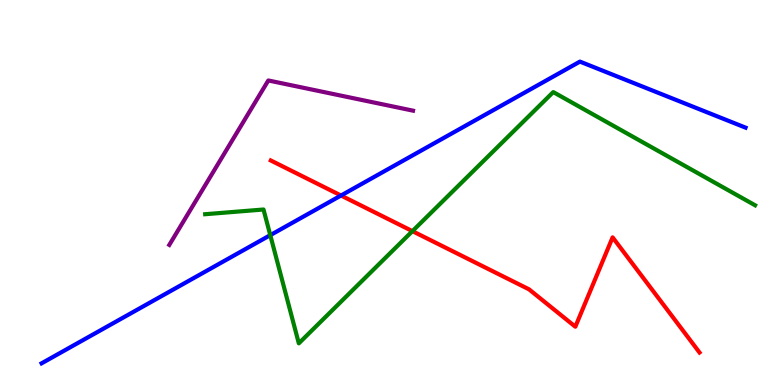[{'lines': ['blue', 'red'], 'intersections': [{'x': 4.4, 'y': 4.92}]}, {'lines': ['green', 'red'], 'intersections': [{'x': 5.32, 'y': 4.0}]}, {'lines': ['purple', 'red'], 'intersections': []}, {'lines': ['blue', 'green'], 'intersections': [{'x': 3.49, 'y': 3.89}]}, {'lines': ['blue', 'purple'], 'intersections': []}, {'lines': ['green', 'purple'], 'intersections': []}]